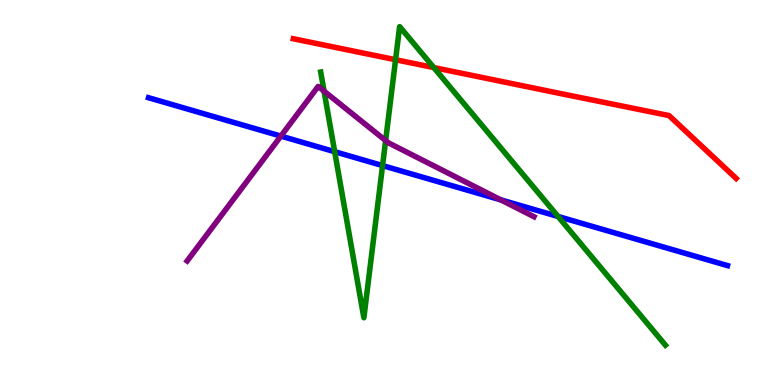[{'lines': ['blue', 'red'], 'intersections': []}, {'lines': ['green', 'red'], 'intersections': [{'x': 5.1, 'y': 8.45}, {'x': 5.6, 'y': 8.25}]}, {'lines': ['purple', 'red'], 'intersections': []}, {'lines': ['blue', 'green'], 'intersections': [{'x': 4.32, 'y': 6.06}, {'x': 4.94, 'y': 5.7}, {'x': 7.2, 'y': 4.38}]}, {'lines': ['blue', 'purple'], 'intersections': [{'x': 3.62, 'y': 6.47}, {'x': 6.46, 'y': 4.81}]}, {'lines': ['green', 'purple'], 'intersections': [{'x': 4.18, 'y': 7.63}, {'x': 4.98, 'y': 6.35}]}]